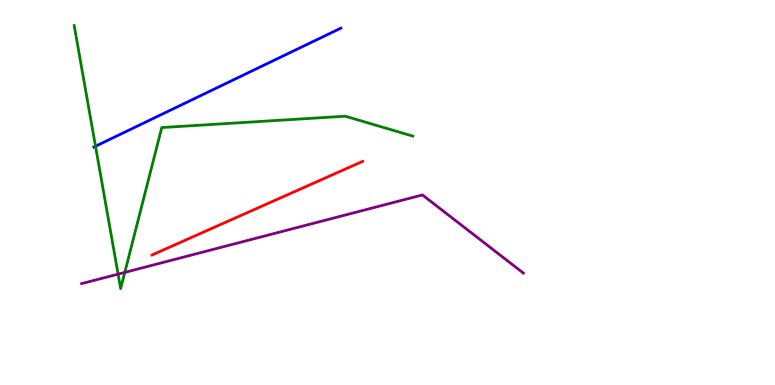[{'lines': ['blue', 'red'], 'intersections': []}, {'lines': ['green', 'red'], 'intersections': []}, {'lines': ['purple', 'red'], 'intersections': []}, {'lines': ['blue', 'green'], 'intersections': [{'x': 1.23, 'y': 6.2}]}, {'lines': ['blue', 'purple'], 'intersections': []}, {'lines': ['green', 'purple'], 'intersections': [{'x': 1.52, 'y': 2.88}, {'x': 1.61, 'y': 2.93}]}]